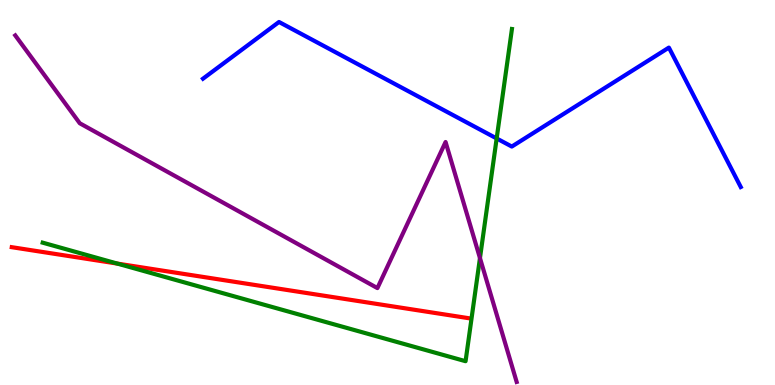[{'lines': ['blue', 'red'], 'intersections': []}, {'lines': ['green', 'red'], 'intersections': [{'x': 1.51, 'y': 3.15}]}, {'lines': ['purple', 'red'], 'intersections': []}, {'lines': ['blue', 'green'], 'intersections': [{'x': 6.41, 'y': 6.4}]}, {'lines': ['blue', 'purple'], 'intersections': []}, {'lines': ['green', 'purple'], 'intersections': [{'x': 6.19, 'y': 3.3}]}]